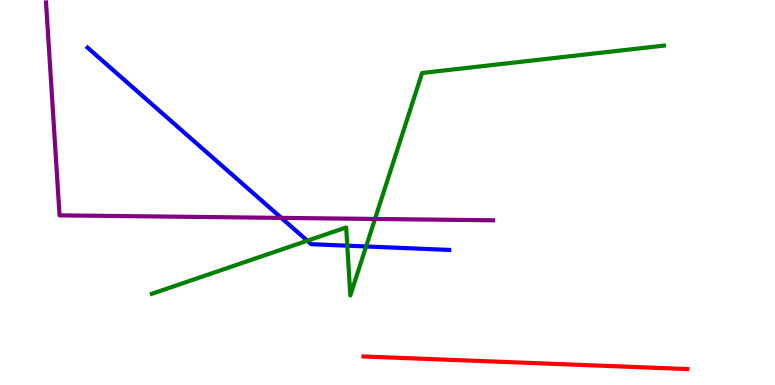[{'lines': ['blue', 'red'], 'intersections': []}, {'lines': ['green', 'red'], 'intersections': []}, {'lines': ['purple', 'red'], 'intersections': []}, {'lines': ['blue', 'green'], 'intersections': [{'x': 3.97, 'y': 3.75}, {'x': 4.48, 'y': 3.62}, {'x': 4.72, 'y': 3.6}]}, {'lines': ['blue', 'purple'], 'intersections': [{'x': 3.63, 'y': 4.34}]}, {'lines': ['green', 'purple'], 'intersections': [{'x': 4.84, 'y': 4.31}]}]